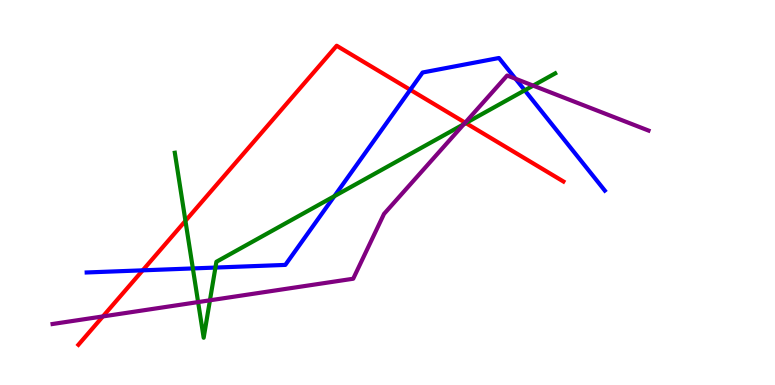[{'lines': ['blue', 'red'], 'intersections': [{'x': 1.84, 'y': 2.98}, {'x': 5.29, 'y': 7.67}]}, {'lines': ['green', 'red'], 'intersections': [{'x': 2.39, 'y': 4.26}, {'x': 6.01, 'y': 6.8}]}, {'lines': ['purple', 'red'], 'intersections': [{'x': 1.33, 'y': 1.78}, {'x': 6.0, 'y': 6.81}]}, {'lines': ['blue', 'green'], 'intersections': [{'x': 2.49, 'y': 3.03}, {'x': 2.78, 'y': 3.05}, {'x': 4.31, 'y': 4.9}, {'x': 6.77, 'y': 7.65}]}, {'lines': ['blue', 'purple'], 'intersections': [{'x': 6.65, 'y': 7.95}]}, {'lines': ['green', 'purple'], 'intersections': [{'x': 2.56, 'y': 2.15}, {'x': 2.71, 'y': 2.2}, {'x': 5.99, 'y': 6.78}, {'x': 6.88, 'y': 7.78}]}]